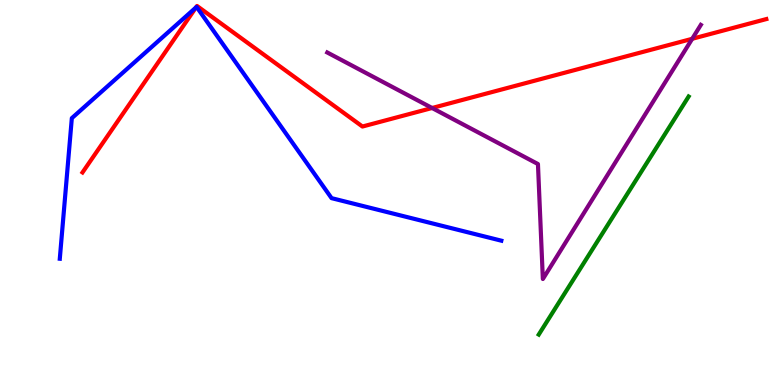[{'lines': ['blue', 'red'], 'intersections': [{'x': 2.53, 'y': 9.81}]}, {'lines': ['green', 'red'], 'intersections': []}, {'lines': ['purple', 'red'], 'intersections': [{'x': 5.58, 'y': 7.19}, {'x': 8.93, 'y': 8.99}]}, {'lines': ['blue', 'green'], 'intersections': []}, {'lines': ['blue', 'purple'], 'intersections': []}, {'lines': ['green', 'purple'], 'intersections': []}]